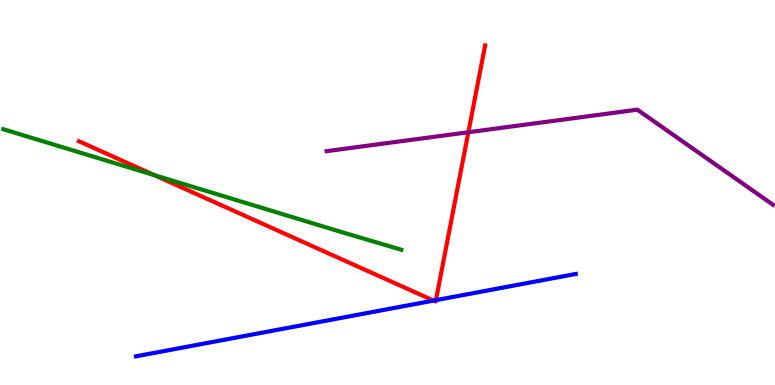[{'lines': ['blue', 'red'], 'intersections': [{'x': 5.59, 'y': 2.19}, {'x': 5.62, 'y': 2.2}]}, {'lines': ['green', 'red'], 'intersections': [{'x': 1.99, 'y': 5.45}]}, {'lines': ['purple', 'red'], 'intersections': [{'x': 6.04, 'y': 6.57}]}, {'lines': ['blue', 'green'], 'intersections': []}, {'lines': ['blue', 'purple'], 'intersections': []}, {'lines': ['green', 'purple'], 'intersections': []}]